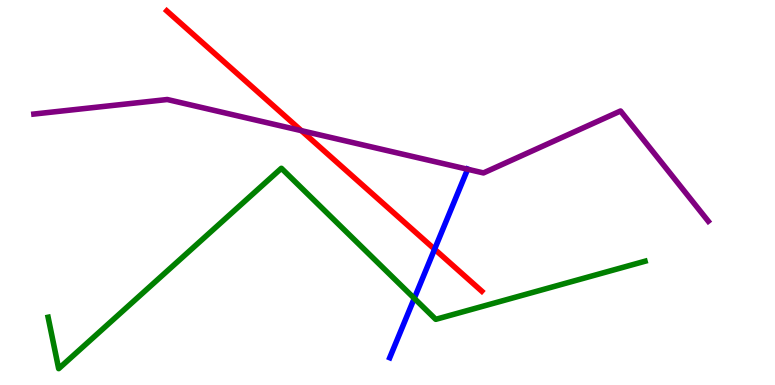[{'lines': ['blue', 'red'], 'intersections': [{'x': 5.61, 'y': 3.53}]}, {'lines': ['green', 'red'], 'intersections': []}, {'lines': ['purple', 'red'], 'intersections': [{'x': 3.89, 'y': 6.61}]}, {'lines': ['blue', 'green'], 'intersections': [{'x': 5.35, 'y': 2.25}]}, {'lines': ['blue', 'purple'], 'intersections': [{'x': 6.03, 'y': 5.6}]}, {'lines': ['green', 'purple'], 'intersections': []}]